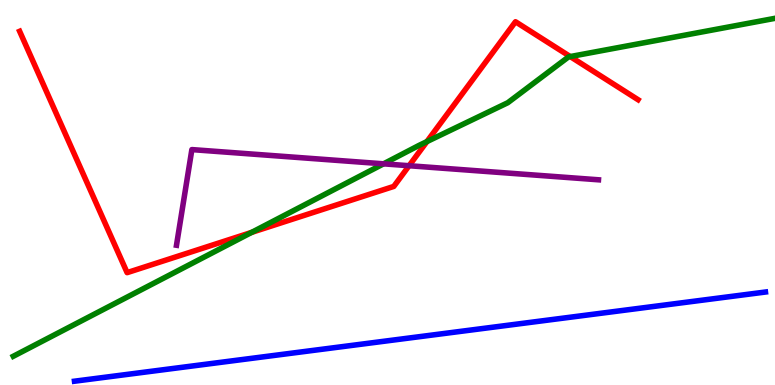[{'lines': ['blue', 'red'], 'intersections': []}, {'lines': ['green', 'red'], 'intersections': [{'x': 3.25, 'y': 3.96}, {'x': 5.51, 'y': 6.32}, {'x': 7.36, 'y': 8.53}]}, {'lines': ['purple', 'red'], 'intersections': [{'x': 5.28, 'y': 5.7}]}, {'lines': ['blue', 'green'], 'intersections': []}, {'lines': ['blue', 'purple'], 'intersections': []}, {'lines': ['green', 'purple'], 'intersections': [{'x': 4.95, 'y': 5.74}]}]